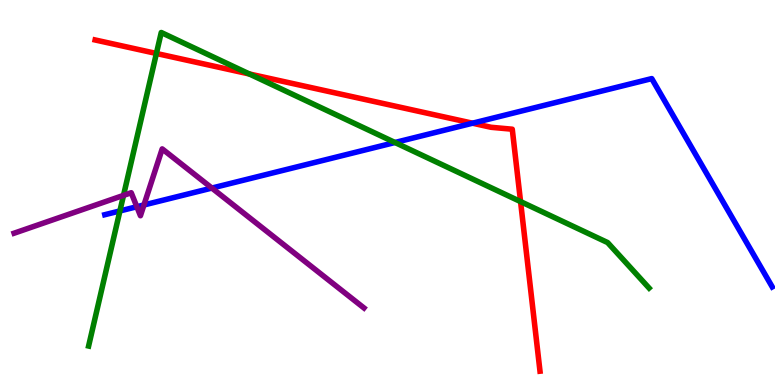[{'lines': ['blue', 'red'], 'intersections': [{'x': 6.1, 'y': 6.8}]}, {'lines': ['green', 'red'], 'intersections': [{'x': 2.02, 'y': 8.61}, {'x': 3.22, 'y': 8.08}, {'x': 6.72, 'y': 4.76}]}, {'lines': ['purple', 'red'], 'intersections': []}, {'lines': ['blue', 'green'], 'intersections': [{'x': 1.55, 'y': 4.52}, {'x': 5.1, 'y': 6.3}]}, {'lines': ['blue', 'purple'], 'intersections': [{'x': 1.77, 'y': 4.63}, {'x': 1.86, 'y': 4.68}, {'x': 2.73, 'y': 5.12}]}, {'lines': ['green', 'purple'], 'intersections': [{'x': 1.59, 'y': 4.92}]}]